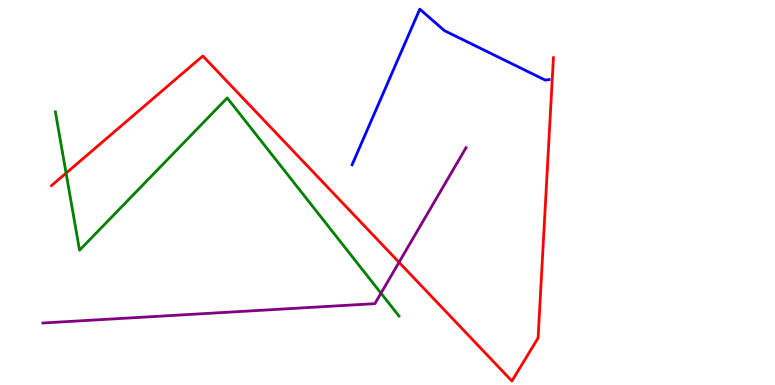[{'lines': ['blue', 'red'], 'intersections': []}, {'lines': ['green', 'red'], 'intersections': [{'x': 0.853, 'y': 5.5}]}, {'lines': ['purple', 'red'], 'intersections': [{'x': 5.15, 'y': 3.19}]}, {'lines': ['blue', 'green'], 'intersections': []}, {'lines': ['blue', 'purple'], 'intersections': []}, {'lines': ['green', 'purple'], 'intersections': [{'x': 4.92, 'y': 2.38}]}]